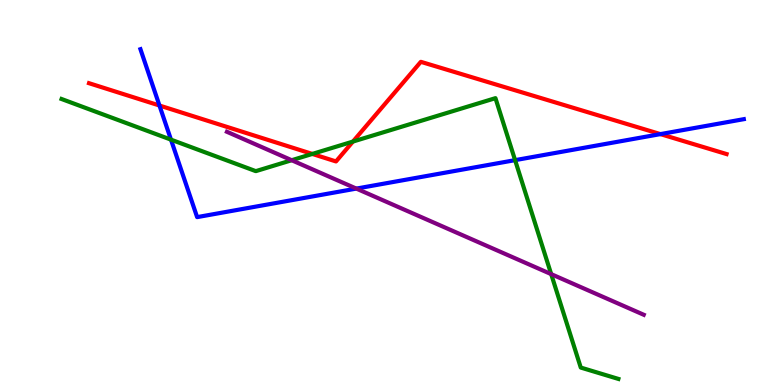[{'lines': ['blue', 'red'], 'intersections': [{'x': 2.06, 'y': 7.26}, {'x': 8.52, 'y': 6.52}]}, {'lines': ['green', 'red'], 'intersections': [{'x': 4.03, 'y': 6.0}, {'x': 4.55, 'y': 6.32}]}, {'lines': ['purple', 'red'], 'intersections': []}, {'lines': ['blue', 'green'], 'intersections': [{'x': 2.21, 'y': 6.37}, {'x': 6.65, 'y': 5.84}]}, {'lines': ['blue', 'purple'], 'intersections': [{'x': 4.6, 'y': 5.1}]}, {'lines': ['green', 'purple'], 'intersections': [{'x': 3.76, 'y': 5.84}, {'x': 7.11, 'y': 2.88}]}]